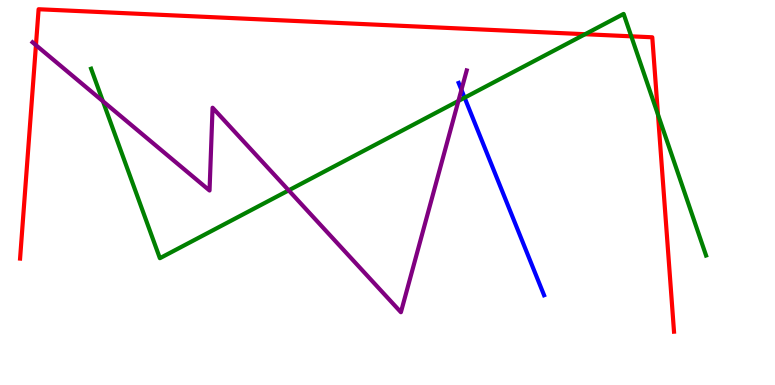[{'lines': ['blue', 'red'], 'intersections': []}, {'lines': ['green', 'red'], 'intersections': [{'x': 7.55, 'y': 9.11}, {'x': 8.15, 'y': 9.06}, {'x': 8.49, 'y': 7.02}]}, {'lines': ['purple', 'red'], 'intersections': [{'x': 0.464, 'y': 8.83}]}, {'lines': ['blue', 'green'], 'intersections': [{'x': 5.99, 'y': 7.46}]}, {'lines': ['blue', 'purple'], 'intersections': [{'x': 5.95, 'y': 7.67}]}, {'lines': ['green', 'purple'], 'intersections': [{'x': 1.33, 'y': 7.37}, {'x': 3.72, 'y': 5.06}, {'x': 5.91, 'y': 7.38}]}]